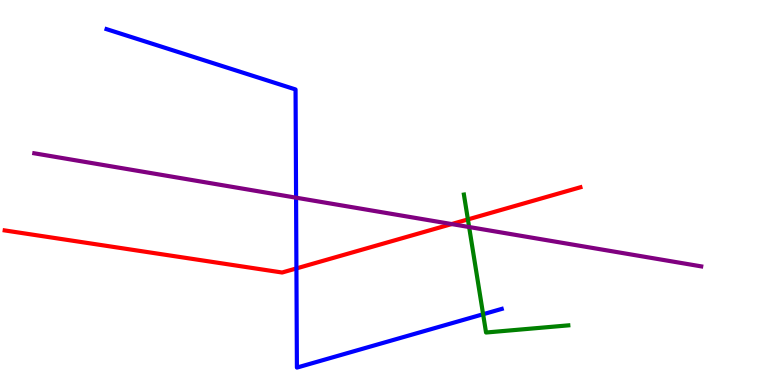[{'lines': ['blue', 'red'], 'intersections': [{'x': 3.82, 'y': 3.03}]}, {'lines': ['green', 'red'], 'intersections': [{'x': 6.04, 'y': 4.3}]}, {'lines': ['purple', 'red'], 'intersections': [{'x': 5.83, 'y': 4.18}]}, {'lines': ['blue', 'green'], 'intersections': [{'x': 6.23, 'y': 1.84}]}, {'lines': ['blue', 'purple'], 'intersections': [{'x': 3.82, 'y': 4.87}]}, {'lines': ['green', 'purple'], 'intersections': [{'x': 6.05, 'y': 4.1}]}]